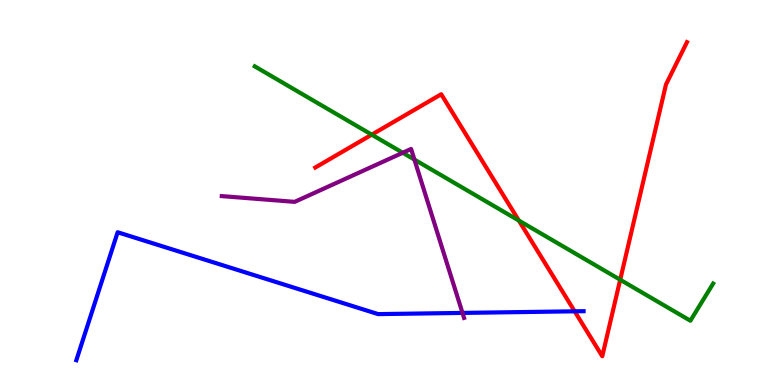[{'lines': ['blue', 'red'], 'intersections': [{'x': 7.41, 'y': 1.91}]}, {'lines': ['green', 'red'], 'intersections': [{'x': 4.8, 'y': 6.5}, {'x': 6.7, 'y': 4.27}, {'x': 8.0, 'y': 2.73}]}, {'lines': ['purple', 'red'], 'intersections': []}, {'lines': ['blue', 'green'], 'intersections': []}, {'lines': ['blue', 'purple'], 'intersections': [{'x': 5.97, 'y': 1.87}]}, {'lines': ['green', 'purple'], 'intersections': [{'x': 5.2, 'y': 6.03}, {'x': 5.35, 'y': 5.85}]}]